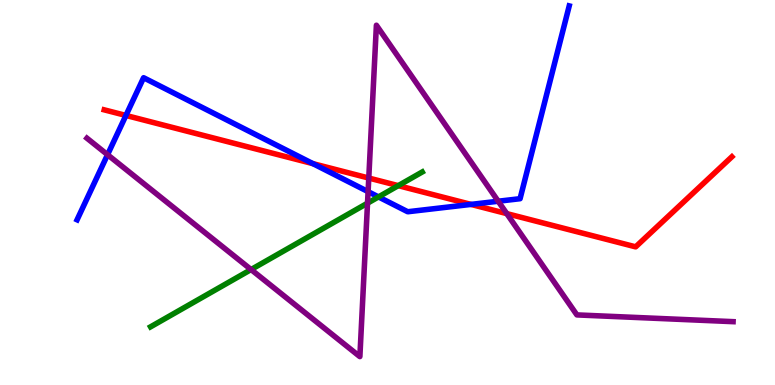[{'lines': ['blue', 'red'], 'intersections': [{'x': 1.62, 'y': 7.0}, {'x': 4.04, 'y': 5.75}, {'x': 6.08, 'y': 4.69}]}, {'lines': ['green', 'red'], 'intersections': [{'x': 5.14, 'y': 5.18}]}, {'lines': ['purple', 'red'], 'intersections': [{'x': 4.76, 'y': 5.38}, {'x': 6.54, 'y': 4.45}]}, {'lines': ['blue', 'green'], 'intersections': [{'x': 4.88, 'y': 4.89}]}, {'lines': ['blue', 'purple'], 'intersections': [{'x': 1.39, 'y': 5.98}, {'x': 4.75, 'y': 5.02}, {'x': 6.43, 'y': 4.77}]}, {'lines': ['green', 'purple'], 'intersections': [{'x': 3.24, 'y': 3.0}, {'x': 4.74, 'y': 4.72}]}]